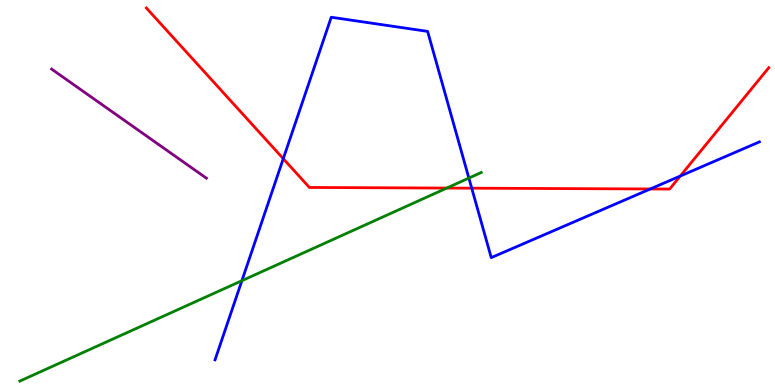[{'lines': ['blue', 'red'], 'intersections': [{'x': 3.66, 'y': 5.88}, {'x': 6.09, 'y': 5.11}, {'x': 8.39, 'y': 5.09}, {'x': 8.78, 'y': 5.43}]}, {'lines': ['green', 'red'], 'intersections': [{'x': 5.76, 'y': 5.12}]}, {'lines': ['purple', 'red'], 'intersections': []}, {'lines': ['blue', 'green'], 'intersections': [{'x': 3.12, 'y': 2.71}, {'x': 6.05, 'y': 5.37}]}, {'lines': ['blue', 'purple'], 'intersections': []}, {'lines': ['green', 'purple'], 'intersections': []}]